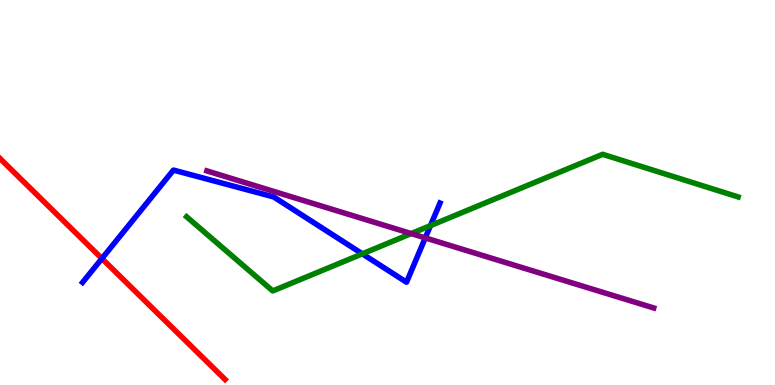[{'lines': ['blue', 'red'], 'intersections': [{'x': 1.31, 'y': 3.28}]}, {'lines': ['green', 'red'], 'intersections': []}, {'lines': ['purple', 'red'], 'intersections': []}, {'lines': ['blue', 'green'], 'intersections': [{'x': 4.68, 'y': 3.41}, {'x': 5.55, 'y': 4.14}]}, {'lines': ['blue', 'purple'], 'intersections': [{'x': 5.49, 'y': 3.82}]}, {'lines': ['green', 'purple'], 'intersections': [{'x': 5.31, 'y': 3.93}]}]